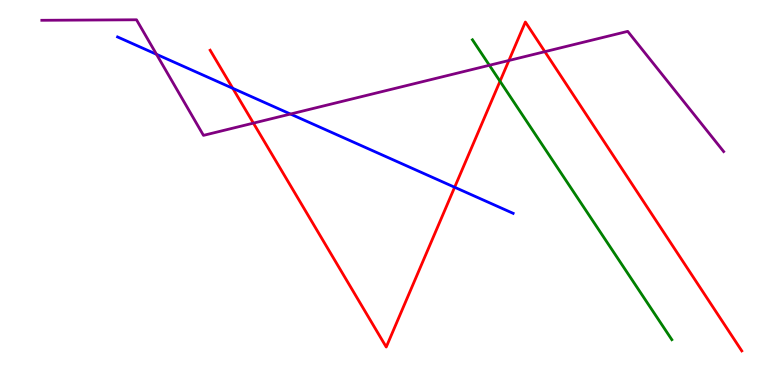[{'lines': ['blue', 'red'], 'intersections': [{'x': 3.0, 'y': 7.71}, {'x': 5.87, 'y': 5.14}]}, {'lines': ['green', 'red'], 'intersections': [{'x': 6.45, 'y': 7.89}]}, {'lines': ['purple', 'red'], 'intersections': [{'x': 3.27, 'y': 6.8}, {'x': 6.57, 'y': 8.43}, {'x': 7.03, 'y': 8.66}]}, {'lines': ['blue', 'green'], 'intersections': []}, {'lines': ['blue', 'purple'], 'intersections': [{'x': 2.02, 'y': 8.59}, {'x': 3.75, 'y': 7.04}]}, {'lines': ['green', 'purple'], 'intersections': [{'x': 6.31, 'y': 8.3}]}]